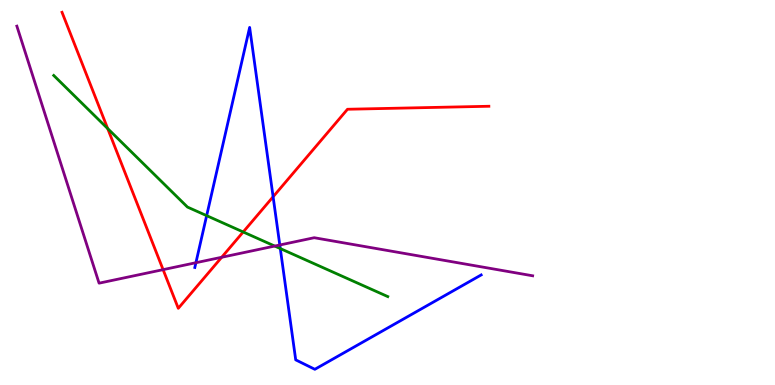[{'lines': ['blue', 'red'], 'intersections': [{'x': 3.52, 'y': 4.89}]}, {'lines': ['green', 'red'], 'intersections': [{'x': 1.39, 'y': 6.66}, {'x': 3.14, 'y': 3.97}]}, {'lines': ['purple', 'red'], 'intersections': [{'x': 2.1, 'y': 3.0}, {'x': 2.86, 'y': 3.32}]}, {'lines': ['blue', 'green'], 'intersections': [{'x': 2.67, 'y': 4.4}, {'x': 3.62, 'y': 3.54}]}, {'lines': ['blue', 'purple'], 'intersections': [{'x': 2.53, 'y': 3.18}, {'x': 3.61, 'y': 3.64}]}, {'lines': ['green', 'purple'], 'intersections': [{'x': 3.54, 'y': 3.61}]}]